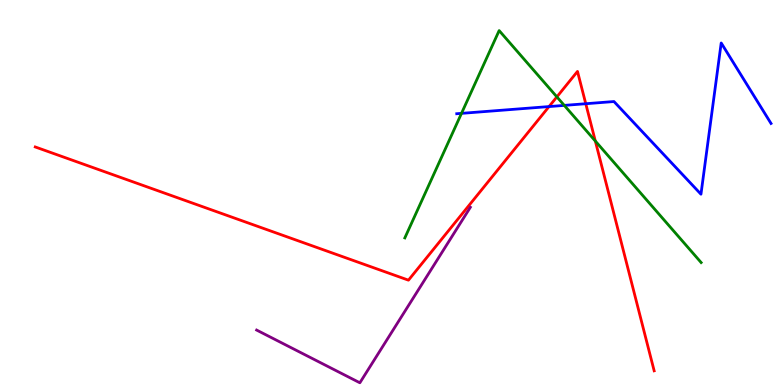[{'lines': ['blue', 'red'], 'intersections': [{'x': 7.08, 'y': 7.23}, {'x': 7.56, 'y': 7.31}]}, {'lines': ['green', 'red'], 'intersections': [{'x': 7.19, 'y': 7.48}, {'x': 7.68, 'y': 6.34}]}, {'lines': ['purple', 'red'], 'intersections': []}, {'lines': ['blue', 'green'], 'intersections': [{'x': 5.95, 'y': 7.06}, {'x': 7.28, 'y': 7.26}]}, {'lines': ['blue', 'purple'], 'intersections': []}, {'lines': ['green', 'purple'], 'intersections': []}]